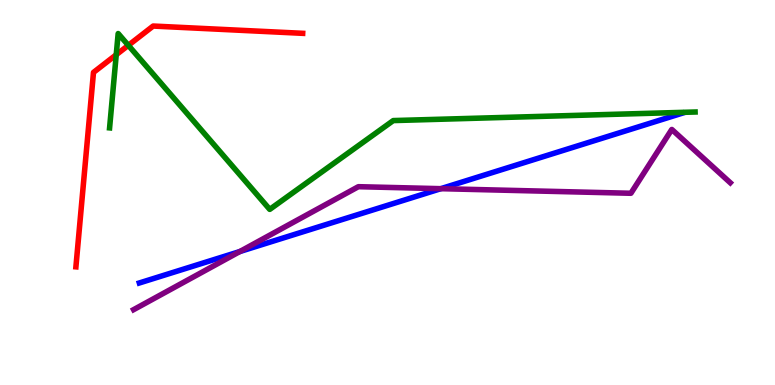[{'lines': ['blue', 'red'], 'intersections': []}, {'lines': ['green', 'red'], 'intersections': [{'x': 1.5, 'y': 8.58}, {'x': 1.66, 'y': 8.82}]}, {'lines': ['purple', 'red'], 'intersections': []}, {'lines': ['blue', 'green'], 'intersections': []}, {'lines': ['blue', 'purple'], 'intersections': [{'x': 3.09, 'y': 3.47}, {'x': 5.69, 'y': 5.1}]}, {'lines': ['green', 'purple'], 'intersections': []}]